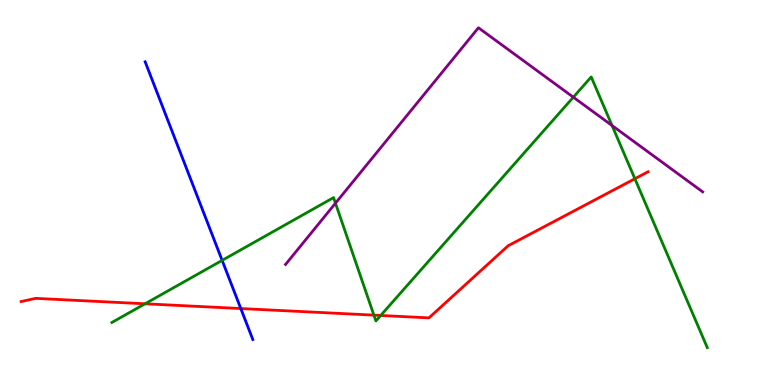[{'lines': ['blue', 'red'], 'intersections': [{'x': 3.11, 'y': 1.99}]}, {'lines': ['green', 'red'], 'intersections': [{'x': 1.87, 'y': 2.11}, {'x': 4.82, 'y': 1.81}, {'x': 4.91, 'y': 1.81}, {'x': 8.19, 'y': 5.36}]}, {'lines': ['purple', 'red'], 'intersections': []}, {'lines': ['blue', 'green'], 'intersections': [{'x': 2.87, 'y': 3.24}]}, {'lines': ['blue', 'purple'], 'intersections': []}, {'lines': ['green', 'purple'], 'intersections': [{'x': 4.33, 'y': 4.72}, {'x': 7.4, 'y': 7.48}, {'x': 7.9, 'y': 6.74}]}]